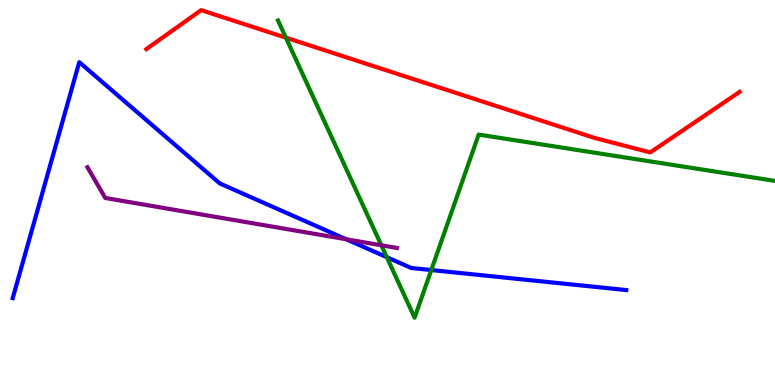[{'lines': ['blue', 'red'], 'intersections': []}, {'lines': ['green', 'red'], 'intersections': [{'x': 3.69, 'y': 9.02}]}, {'lines': ['purple', 'red'], 'intersections': []}, {'lines': ['blue', 'green'], 'intersections': [{'x': 4.99, 'y': 3.32}, {'x': 5.57, 'y': 2.99}]}, {'lines': ['blue', 'purple'], 'intersections': [{'x': 4.47, 'y': 3.79}]}, {'lines': ['green', 'purple'], 'intersections': [{'x': 4.92, 'y': 3.63}]}]